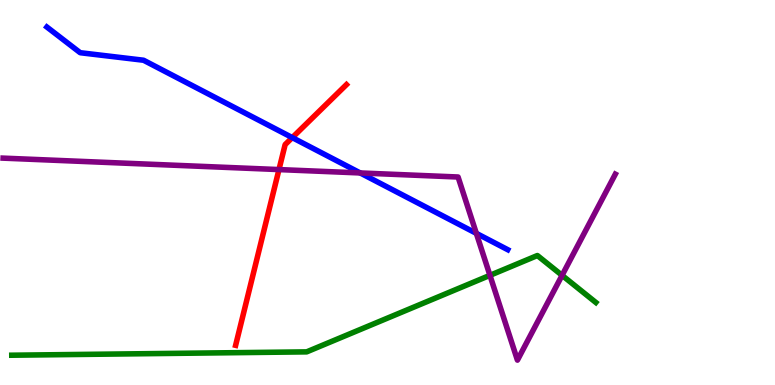[{'lines': ['blue', 'red'], 'intersections': [{'x': 3.77, 'y': 6.43}]}, {'lines': ['green', 'red'], 'intersections': []}, {'lines': ['purple', 'red'], 'intersections': [{'x': 3.6, 'y': 5.6}]}, {'lines': ['blue', 'green'], 'intersections': []}, {'lines': ['blue', 'purple'], 'intersections': [{'x': 4.65, 'y': 5.51}, {'x': 6.15, 'y': 3.94}]}, {'lines': ['green', 'purple'], 'intersections': [{'x': 6.32, 'y': 2.85}, {'x': 7.25, 'y': 2.85}]}]